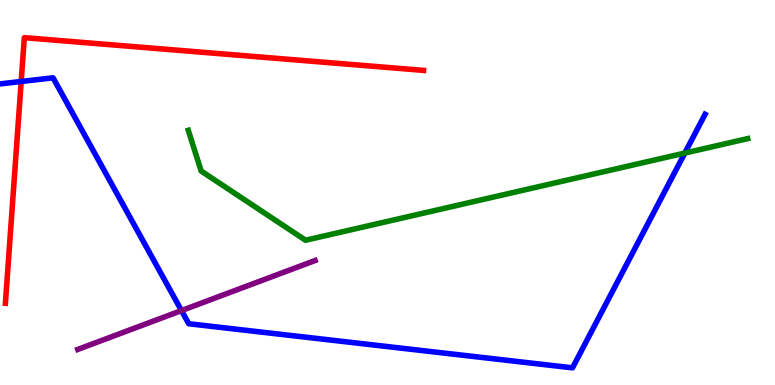[{'lines': ['blue', 'red'], 'intersections': [{'x': 0.273, 'y': 7.88}]}, {'lines': ['green', 'red'], 'intersections': []}, {'lines': ['purple', 'red'], 'intersections': []}, {'lines': ['blue', 'green'], 'intersections': [{'x': 8.84, 'y': 6.02}]}, {'lines': ['blue', 'purple'], 'intersections': [{'x': 2.34, 'y': 1.93}]}, {'lines': ['green', 'purple'], 'intersections': []}]